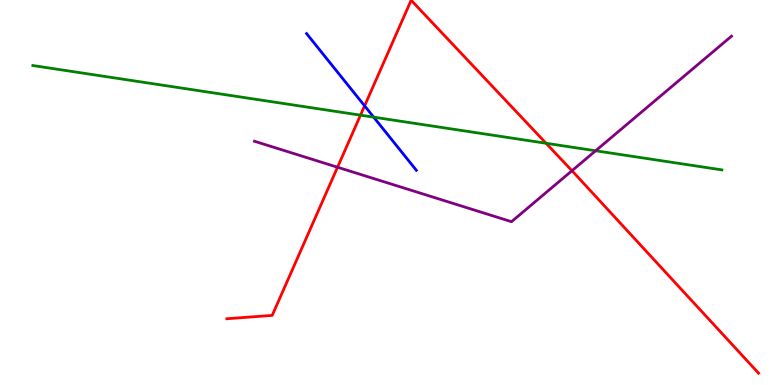[{'lines': ['blue', 'red'], 'intersections': [{'x': 4.7, 'y': 7.25}]}, {'lines': ['green', 'red'], 'intersections': [{'x': 4.65, 'y': 7.01}, {'x': 7.05, 'y': 6.28}]}, {'lines': ['purple', 'red'], 'intersections': [{'x': 4.36, 'y': 5.66}, {'x': 7.38, 'y': 5.57}]}, {'lines': ['blue', 'green'], 'intersections': [{'x': 4.82, 'y': 6.96}]}, {'lines': ['blue', 'purple'], 'intersections': []}, {'lines': ['green', 'purple'], 'intersections': [{'x': 7.69, 'y': 6.08}]}]